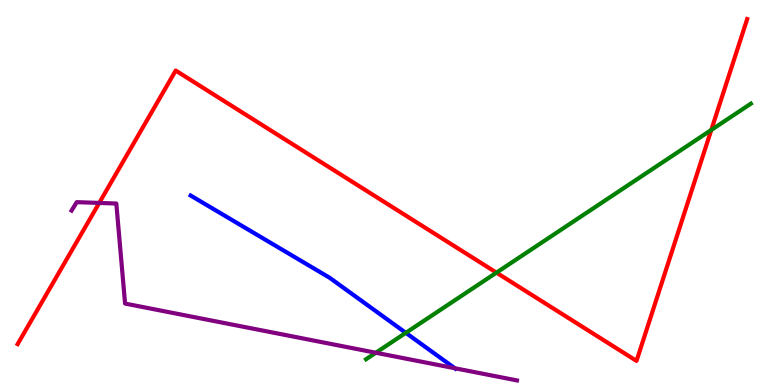[{'lines': ['blue', 'red'], 'intersections': []}, {'lines': ['green', 'red'], 'intersections': [{'x': 6.41, 'y': 2.92}, {'x': 9.18, 'y': 6.62}]}, {'lines': ['purple', 'red'], 'intersections': [{'x': 1.28, 'y': 4.73}]}, {'lines': ['blue', 'green'], 'intersections': [{'x': 5.24, 'y': 1.36}]}, {'lines': ['blue', 'purple'], 'intersections': [{'x': 5.87, 'y': 0.435}]}, {'lines': ['green', 'purple'], 'intersections': [{'x': 4.85, 'y': 0.838}]}]